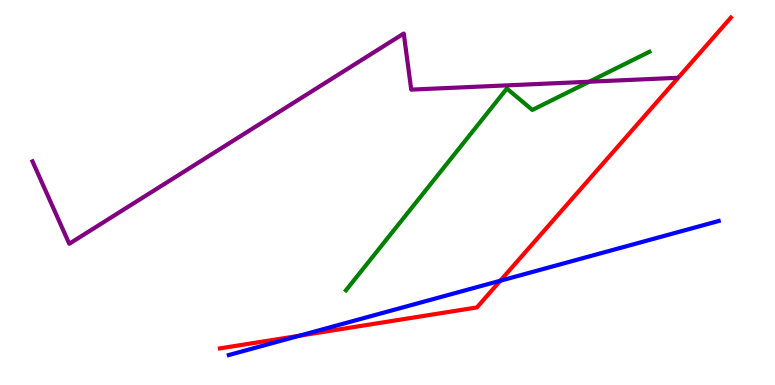[{'lines': ['blue', 'red'], 'intersections': [{'x': 3.86, 'y': 1.28}, {'x': 6.46, 'y': 2.71}]}, {'lines': ['green', 'red'], 'intersections': []}, {'lines': ['purple', 'red'], 'intersections': []}, {'lines': ['blue', 'green'], 'intersections': []}, {'lines': ['blue', 'purple'], 'intersections': []}, {'lines': ['green', 'purple'], 'intersections': [{'x': 7.6, 'y': 7.88}]}]